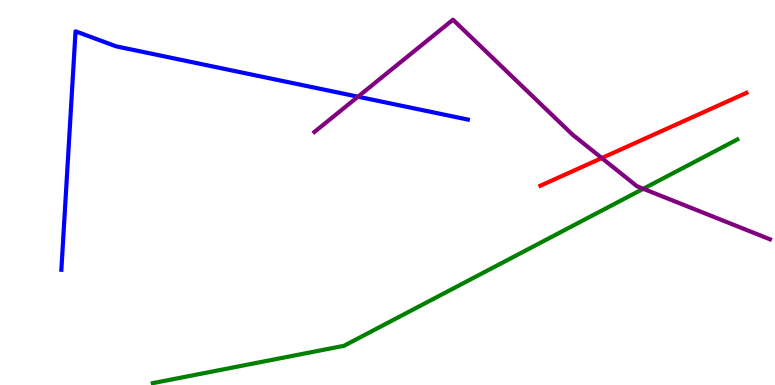[{'lines': ['blue', 'red'], 'intersections': []}, {'lines': ['green', 'red'], 'intersections': []}, {'lines': ['purple', 'red'], 'intersections': [{'x': 7.76, 'y': 5.89}]}, {'lines': ['blue', 'green'], 'intersections': []}, {'lines': ['blue', 'purple'], 'intersections': [{'x': 4.62, 'y': 7.49}]}, {'lines': ['green', 'purple'], 'intersections': [{'x': 8.3, 'y': 5.1}]}]